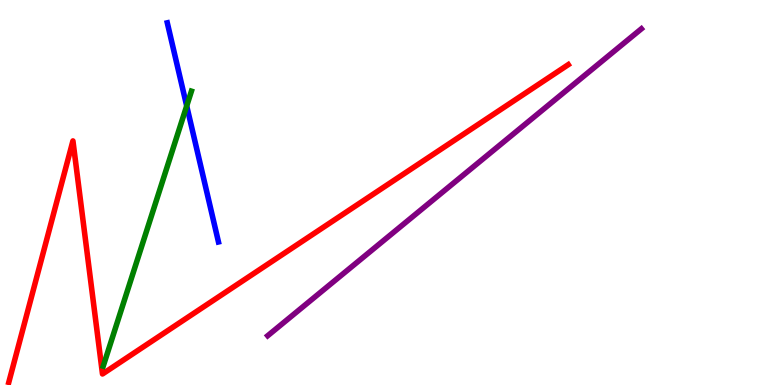[{'lines': ['blue', 'red'], 'intersections': []}, {'lines': ['green', 'red'], 'intersections': []}, {'lines': ['purple', 'red'], 'intersections': []}, {'lines': ['blue', 'green'], 'intersections': [{'x': 2.41, 'y': 7.25}]}, {'lines': ['blue', 'purple'], 'intersections': []}, {'lines': ['green', 'purple'], 'intersections': []}]